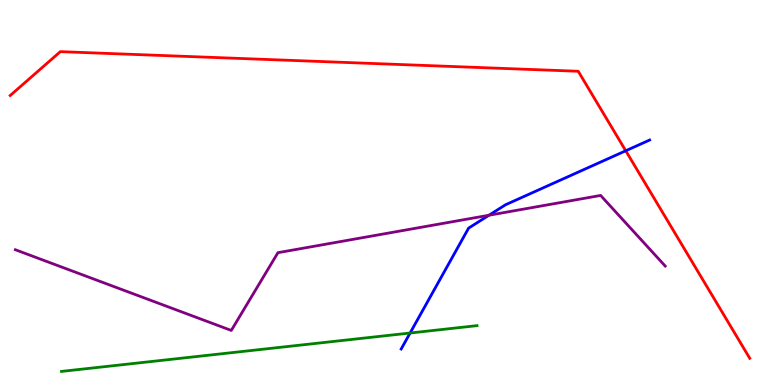[{'lines': ['blue', 'red'], 'intersections': [{'x': 8.07, 'y': 6.08}]}, {'lines': ['green', 'red'], 'intersections': []}, {'lines': ['purple', 'red'], 'intersections': []}, {'lines': ['blue', 'green'], 'intersections': [{'x': 5.29, 'y': 1.35}]}, {'lines': ['blue', 'purple'], 'intersections': [{'x': 6.31, 'y': 4.41}]}, {'lines': ['green', 'purple'], 'intersections': []}]